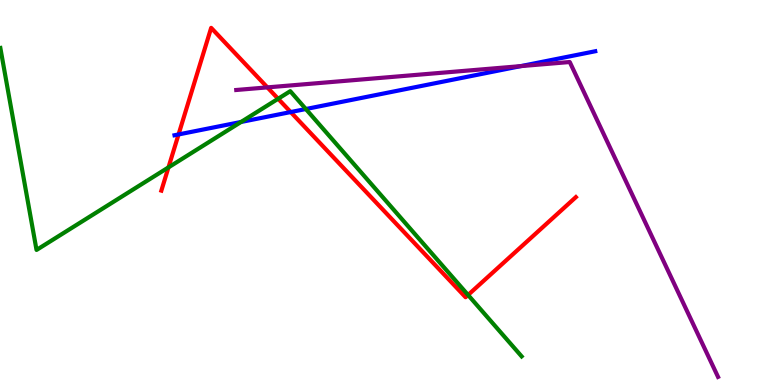[{'lines': ['blue', 'red'], 'intersections': [{'x': 2.3, 'y': 6.51}, {'x': 3.75, 'y': 7.09}]}, {'lines': ['green', 'red'], 'intersections': [{'x': 2.17, 'y': 5.65}, {'x': 3.59, 'y': 7.43}, {'x': 6.04, 'y': 2.34}]}, {'lines': ['purple', 'red'], 'intersections': [{'x': 3.45, 'y': 7.73}]}, {'lines': ['blue', 'green'], 'intersections': [{'x': 3.11, 'y': 6.83}, {'x': 3.95, 'y': 7.17}]}, {'lines': ['blue', 'purple'], 'intersections': [{'x': 6.72, 'y': 8.28}]}, {'lines': ['green', 'purple'], 'intersections': []}]